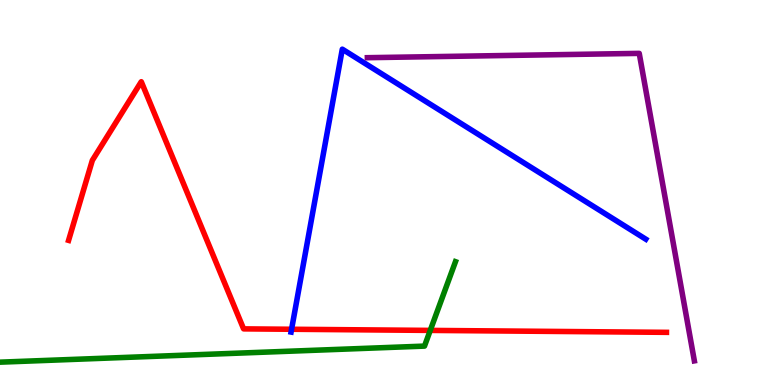[{'lines': ['blue', 'red'], 'intersections': [{'x': 3.76, 'y': 1.45}]}, {'lines': ['green', 'red'], 'intersections': [{'x': 5.55, 'y': 1.42}]}, {'lines': ['purple', 'red'], 'intersections': []}, {'lines': ['blue', 'green'], 'intersections': []}, {'lines': ['blue', 'purple'], 'intersections': []}, {'lines': ['green', 'purple'], 'intersections': []}]